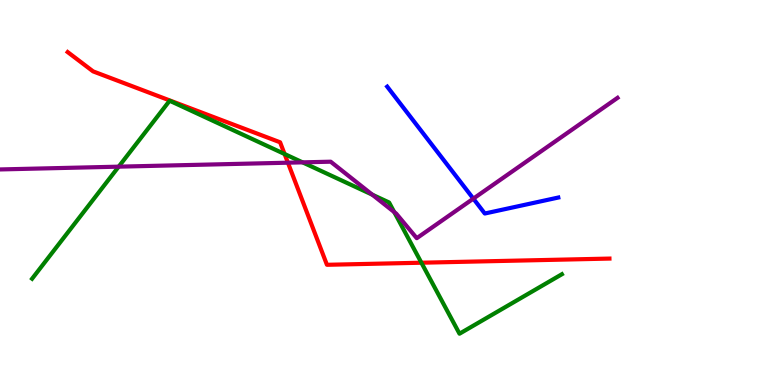[{'lines': ['blue', 'red'], 'intersections': []}, {'lines': ['green', 'red'], 'intersections': [{'x': 3.67, 'y': 6.0}, {'x': 5.44, 'y': 3.18}]}, {'lines': ['purple', 'red'], 'intersections': [{'x': 3.71, 'y': 5.77}]}, {'lines': ['blue', 'green'], 'intersections': []}, {'lines': ['blue', 'purple'], 'intersections': [{'x': 6.11, 'y': 4.84}]}, {'lines': ['green', 'purple'], 'intersections': [{'x': 1.53, 'y': 5.67}, {'x': 3.9, 'y': 5.78}, {'x': 4.8, 'y': 4.94}, {'x': 5.09, 'y': 4.49}]}]